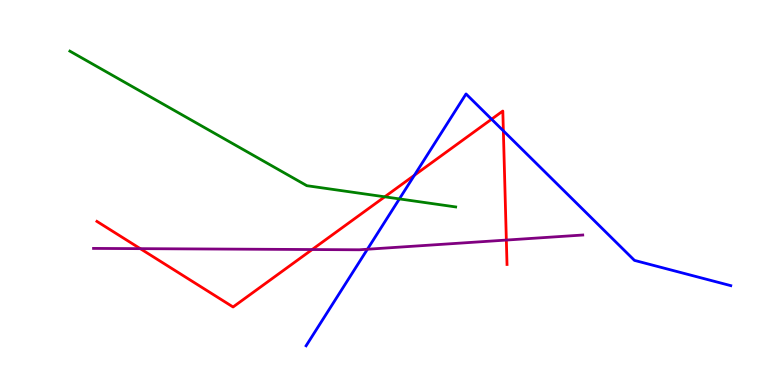[{'lines': ['blue', 'red'], 'intersections': [{'x': 5.35, 'y': 5.45}, {'x': 6.34, 'y': 6.9}, {'x': 6.49, 'y': 6.6}]}, {'lines': ['green', 'red'], 'intersections': [{'x': 4.96, 'y': 4.89}]}, {'lines': ['purple', 'red'], 'intersections': [{'x': 1.81, 'y': 3.54}, {'x': 4.03, 'y': 3.52}, {'x': 6.53, 'y': 3.76}]}, {'lines': ['blue', 'green'], 'intersections': [{'x': 5.15, 'y': 4.83}]}, {'lines': ['blue', 'purple'], 'intersections': [{'x': 4.74, 'y': 3.53}]}, {'lines': ['green', 'purple'], 'intersections': []}]